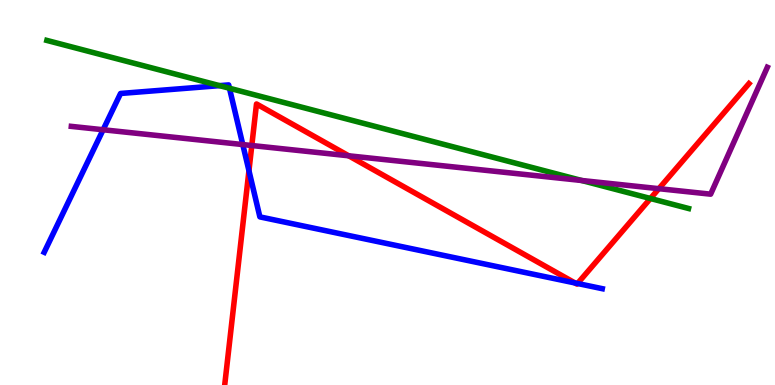[{'lines': ['blue', 'red'], 'intersections': [{'x': 3.21, 'y': 5.57}, {'x': 7.42, 'y': 2.65}, {'x': 7.45, 'y': 2.64}]}, {'lines': ['green', 'red'], 'intersections': [{'x': 8.39, 'y': 4.84}]}, {'lines': ['purple', 'red'], 'intersections': [{'x': 3.25, 'y': 6.22}, {'x': 4.5, 'y': 5.95}, {'x': 8.5, 'y': 5.1}]}, {'lines': ['blue', 'green'], 'intersections': [{'x': 2.83, 'y': 7.78}, {'x': 2.96, 'y': 7.71}]}, {'lines': ['blue', 'purple'], 'intersections': [{'x': 1.33, 'y': 6.63}, {'x': 3.13, 'y': 6.25}]}, {'lines': ['green', 'purple'], 'intersections': [{'x': 7.51, 'y': 5.31}]}]